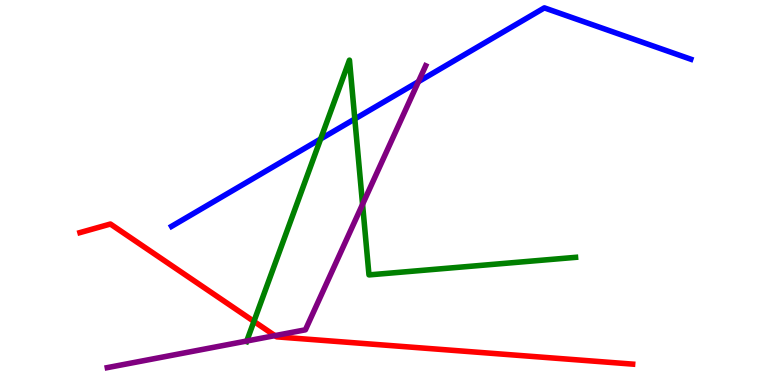[{'lines': ['blue', 'red'], 'intersections': []}, {'lines': ['green', 'red'], 'intersections': [{'x': 3.28, 'y': 1.65}]}, {'lines': ['purple', 'red'], 'intersections': [{'x': 3.55, 'y': 1.28}]}, {'lines': ['blue', 'green'], 'intersections': [{'x': 4.14, 'y': 6.39}, {'x': 4.58, 'y': 6.91}]}, {'lines': ['blue', 'purple'], 'intersections': [{'x': 5.4, 'y': 7.88}]}, {'lines': ['green', 'purple'], 'intersections': [{'x': 3.18, 'y': 1.14}, {'x': 4.68, 'y': 4.69}]}]